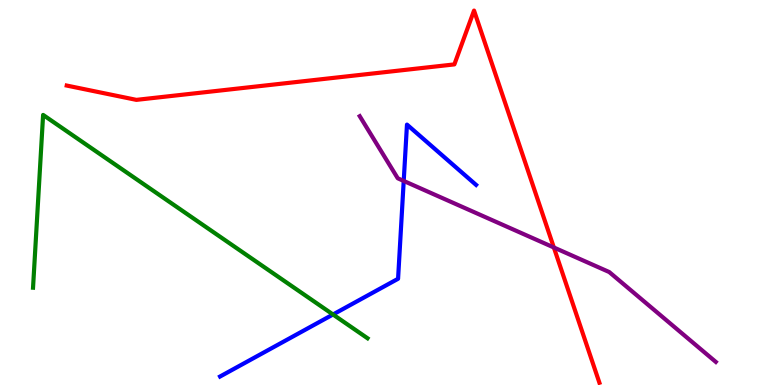[{'lines': ['blue', 'red'], 'intersections': []}, {'lines': ['green', 'red'], 'intersections': []}, {'lines': ['purple', 'red'], 'intersections': [{'x': 7.15, 'y': 3.57}]}, {'lines': ['blue', 'green'], 'intersections': [{'x': 4.3, 'y': 1.83}]}, {'lines': ['blue', 'purple'], 'intersections': [{'x': 5.21, 'y': 5.3}]}, {'lines': ['green', 'purple'], 'intersections': []}]